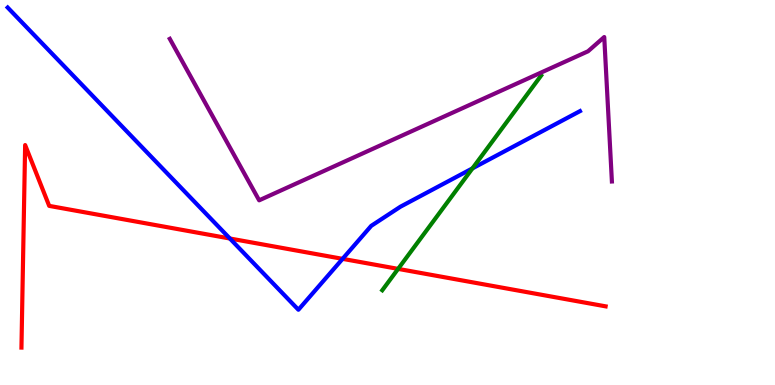[{'lines': ['blue', 'red'], 'intersections': [{'x': 2.97, 'y': 3.81}, {'x': 4.42, 'y': 3.28}]}, {'lines': ['green', 'red'], 'intersections': [{'x': 5.14, 'y': 3.02}]}, {'lines': ['purple', 'red'], 'intersections': []}, {'lines': ['blue', 'green'], 'intersections': [{'x': 6.1, 'y': 5.63}]}, {'lines': ['blue', 'purple'], 'intersections': []}, {'lines': ['green', 'purple'], 'intersections': []}]